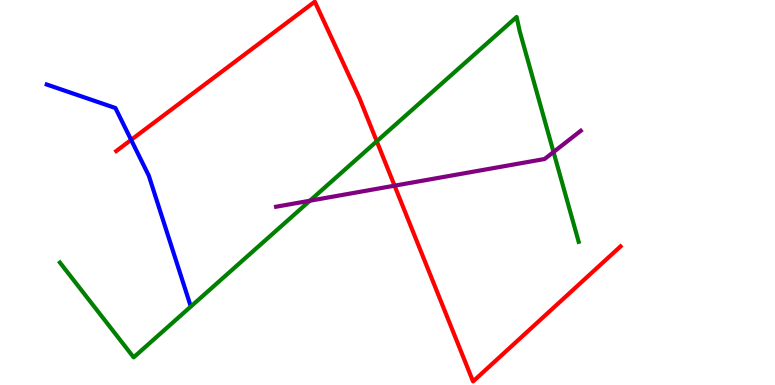[{'lines': ['blue', 'red'], 'intersections': [{'x': 1.69, 'y': 6.37}]}, {'lines': ['green', 'red'], 'intersections': [{'x': 4.86, 'y': 6.33}]}, {'lines': ['purple', 'red'], 'intersections': [{'x': 5.09, 'y': 5.18}]}, {'lines': ['blue', 'green'], 'intersections': []}, {'lines': ['blue', 'purple'], 'intersections': []}, {'lines': ['green', 'purple'], 'intersections': [{'x': 4.0, 'y': 4.79}, {'x': 7.14, 'y': 6.05}]}]